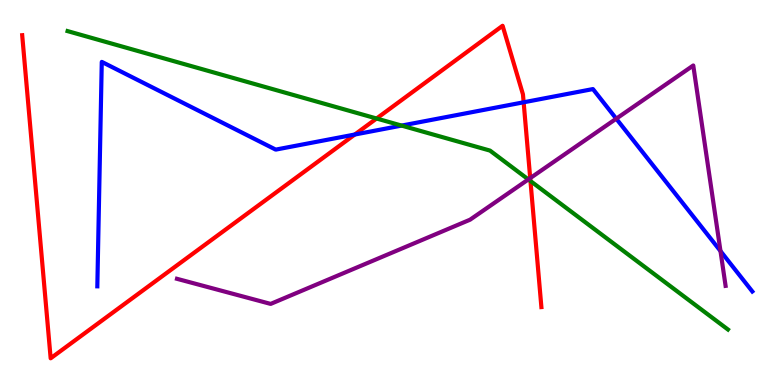[{'lines': ['blue', 'red'], 'intersections': [{'x': 4.58, 'y': 6.51}, {'x': 6.76, 'y': 7.34}]}, {'lines': ['green', 'red'], 'intersections': [{'x': 4.86, 'y': 6.92}, {'x': 6.84, 'y': 5.3}]}, {'lines': ['purple', 'red'], 'intersections': [{'x': 6.84, 'y': 5.37}]}, {'lines': ['blue', 'green'], 'intersections': [{'x': 5.18, 'y': 6.74}]}, {'lines': ['blue', 'purple'], 'intersections': [{'x': 7.95, 'y': 6.92}, {'x': 9.3, 'y': 3.48}]}, {'lines': ['green', 'purple'], 'intersections': [{'x': 6.82, 'y': 5.34}]}]